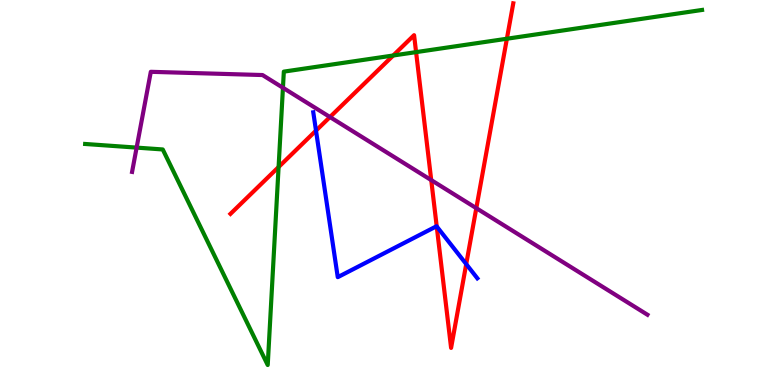[{'lines': ['blue', 'red'], 'intersections': [{'x': 4.08, 'y': 6.61}, {'x': 5.64, 'y': 4.12}, {'x': 6.02, 'y': 3.14}]}, {'lines': ['green', 'red'], 'intersections': [{'x': 3.59, 'y': 5.66}, {'x': 5.07, 'y': 8.56}, {'x': 5.37, 'y': 8.65}, {'x': 6.54, 'y': 8.99}]}, {'lines': ['purple', 'red'], 'intersections': [{'x': 4.26, 'y': 6.96}, {'x': 5.56, 'y': 5.32}, {'x': 6.15, 'y': 4.59}]}, {'lines': ['blue', 'green'], 'intersections': []}, {'lines': ['blue', 'purple'], 'intersections': []}, {'lines': ['green', 'purple'], 'intersections': [{'x': 1.76, 'y': 6.17}, {'x': 3.65, 'y': 7.72}]}]